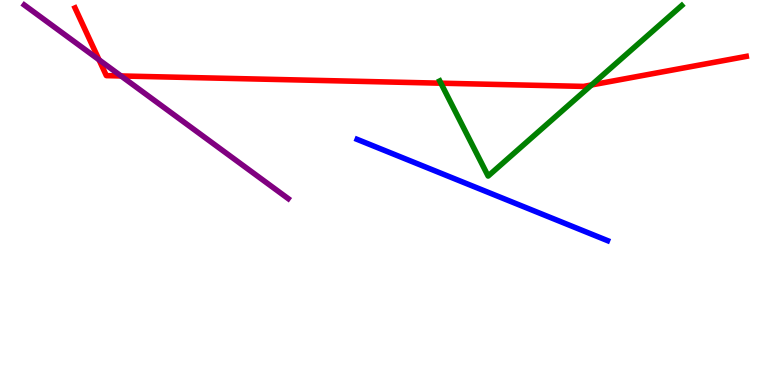[{'lines': ['blue', 'red'], 'intersections': []}, {'lines': ['green', 'red'], 'intersections': [{'x': 5.69, 'y': 7.84}, {'x': 7.63, 'y': 7.79}]}, {'lines': ['purple', 'red'], 'intersections': [{'x': 1.28, 'y': 8.45}, {'x': 1.56, 'y': 8.03}]}, {'lines': ['blue', 'green'], 'intersections': []}, {'lines': ['blue', 'purple'], 'intersections': []}, {'lines': ['green', 'purple'], 'intersections': []}]